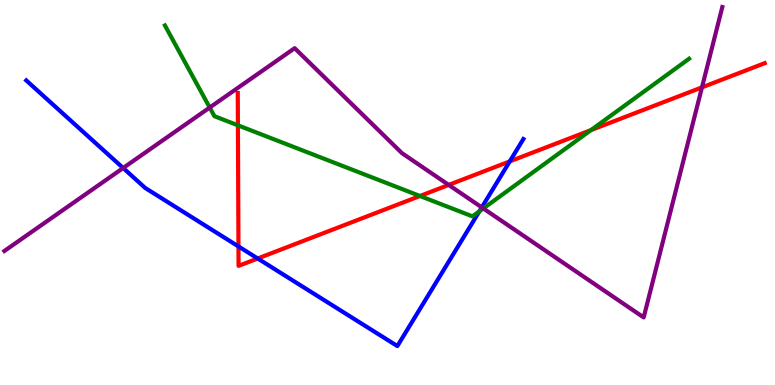[{'lines': ['blue', 'red'], 'intersections': [{'x': 3.08, 'y': 3.6}, {'x': 3.33, 'y': 3.29}, {'x': 6.58, 'y': 5.81}]}, {'lines': ['green', 'red'], 'intersections': [{'x': 3.07, 'y': 6.75}, {'x': 5.42, 'y': 4.91}, {'x': 7.63, 'y': 6.62}]}, {'lines': ['purple', 'red'], 'intersections': [{'x': 5.79, 'y': 5.2}, {'x': 9.06, 'y': 7.73}]}, {'lines': ['blue', 'green'], 'intersections': [{'x': 6.19, 'y': 4.51}]}, {'lines': ['blue', 'purple'], 'intersections': [{'x': 1.59, 'y': 5.64}, {'x': 6.22, 'y': 4.61}]}, {'lines': ['green', 'purple'], 'intersections': [{'x': 2.71, 'y': 7.21}, {'x': 6.24, 'y': 4.59}]}]